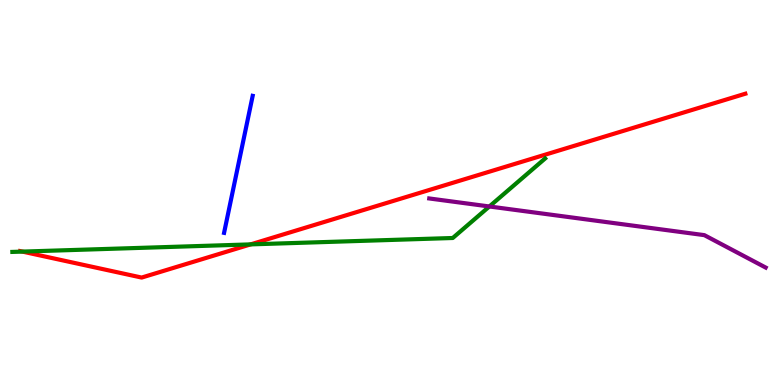[{'lines': ['blue', 'red'], 'intersections': []}, {'lines': ['green', 'red'], 'intersections': [{'x': 0.289, 'y': 3.46}, {'x': 3.23, 'y': 3.65}]}, {'lines': ['purple', 'red'], 'intersections': []}, {'lines': ['blue', 'green'], 'intersections': []}, {'lines': ['blue', 'purple'], 'intersections': []}, {'lines': ['green', 'purple'], 'intersections': [{'x': 6.31, 'y': 4.64}]}]